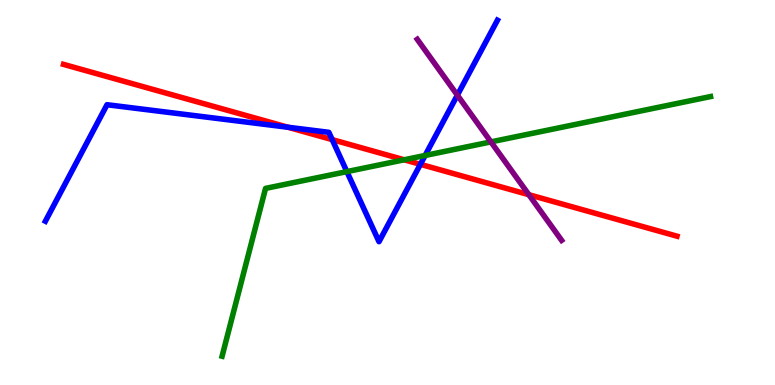[{'lines': ['blue', 'red'], 'intersections': [{'x': 3.72, 'y': 6.69}, {'x': 4.29, 'y': 6.37}, {'x': 5.42, 'y': 5.73}]}, {'lines': ['green', 'red'], 'intersections': [{'x': 5.22, 'y': 5.85}]}, {'lines': ['purple', 'red'], 'intersections': [{'x': 6.82, 'y': 4.94}]}, {'lines': ['blue', 'green'], 'intersections': [{'x': 4.48, 'y': 5.54}, {'x': 5.49, 'y': 5.96}]}, {'lines': ['blue', 'purple'], 'intersections': [{'x': 5.9, 'y': 7.53}]}, {'lines': ['green', 'purple'], 'intersections': [{'x': 6.33, 'y': 6.31}]}]